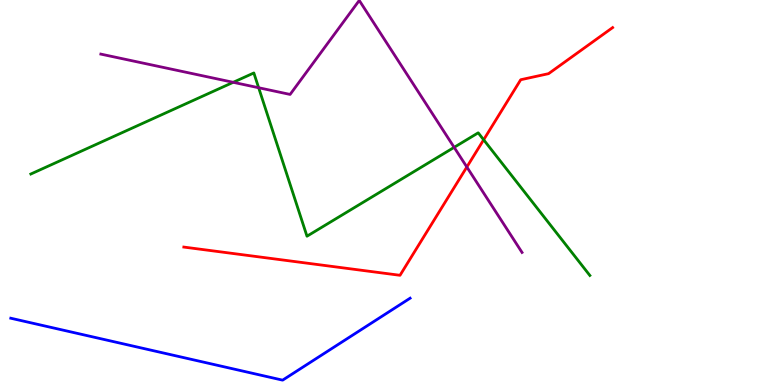[{'lines': ['blue', 'red'], 'intersections': []}, {'lines': ['green', 'red'], 'intersections': [{'x': 6.24, 'y': 6.37}]}, {'lines': ['purple', 'red'], 'intersections': [{'x': 6.02, 'y': 5.66}]}, {'lines': ['blue', 'green'], 'intersections': []}, {'lines': ['blue', 'purple'], 'intersections': []}, {'lines': ['green', 'purple'], 'intersections': [{'x': 3.01, 'y': 7.86}, {'x': 3.34, 'y': 7.72}, {'x': 5.86, 'y': 6.17}]}]